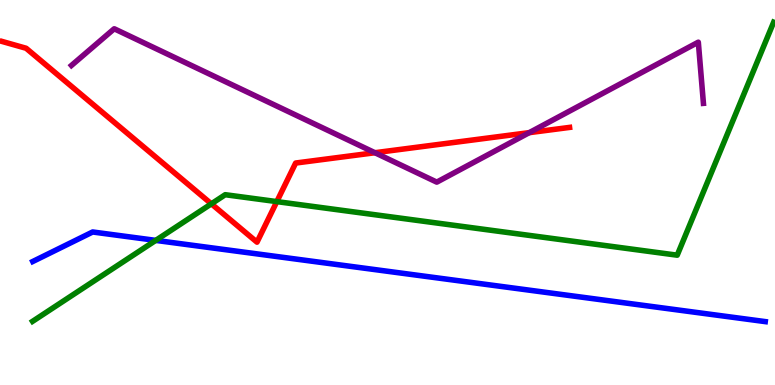[{'lines': ['blue', 'red'], 'intersections': []}, {'lines': ['green', 'red'], 'intersections': [{'x': 2.73, 'y': 4.71}, {'x': 3.57, 'y': 4.76}]}, {'lines': ['purple', 'red'], 'intersections': [{'x': 4.84, 'y': 6.03}, {'x': 6.83, 'y': 6.55}]}, {'lines': ['blue', 'green'], 'intersections': [{'x': 2.01, 'y': 3.76}]}, {'lines': ['blue', 'purple'], 'intersections': []}, {'lines': ['green', 'purple'], 'intersections': []}]